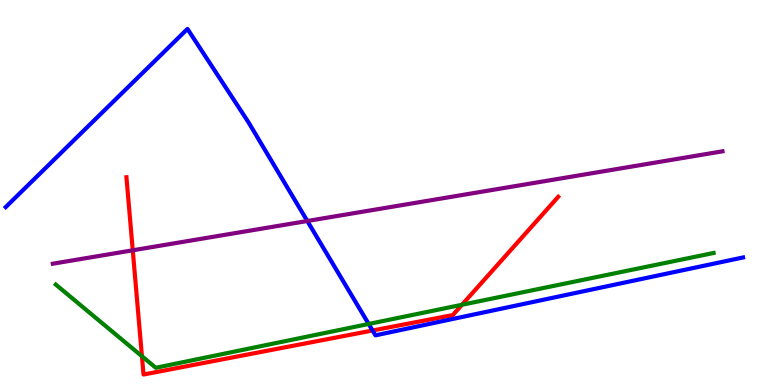[{'lines': ['blue', 'red'], 'intersections': [{'x': 4.81, 'y': 1.42}]}, {'lines': ['green', 'red'], 'intersections': [{'x': 1.83, 'y': 0.747}, {'x': 5.96, 'y': 2.08}]}, {'lines': ['purple', 'red'], 'intersections': [{'x': 1.71, 'y': 3.5}]}, {'lines': ['blue', 'green'], 'intersections': [{'x': 4.76, 'y': 1.59}]}, {'lines': ['blue', 'purple'], 'intersections': [{'x': 3.97, 'y': 4.26}]}, {'lines': ['green', 'purple'], 'intersections': []}]